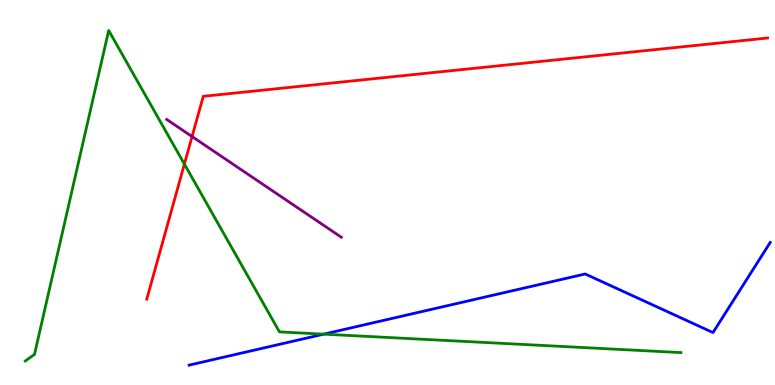[{'lines': ['blue', 'red'], 'intersections': []}, {'lines': ['green', 'red'], 'intersections': [{'x': 2.38, 'y': 5.74}]}, {'lines': ['purple', 'red'], 'intersections': [{'x': 2.48, 'y': 6.45}]}, {'lines': ['blue', 'green'], 'intersections': [{'x': 4.18, 'y': 1.32}]}, {'lines': ['blue', 'purple'], 'intersections': []}, {'lines': ['green', 'purple'], 'intersections': []}]